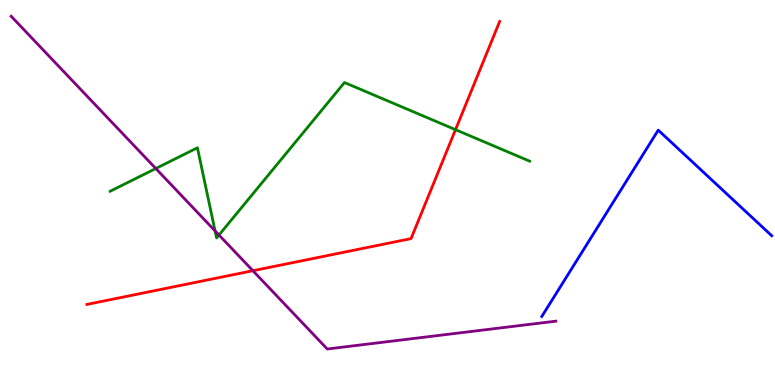[{'lines': ['blue', 'red'], 'intersections': []}, {'lines': ['green', 'red'], 'intersections': [{'x': 5.88, 'y': 6.63}]}, {'lines': ['purple', 'red'], 'intersections': [{'x': 3.26, 'y': 2.97}]}, {'lines': ['blue', 'green'], 'intersections': []}, {'lines': ['blue', 'purple'], 'intersections': []}, {'lines': ['green', 'purple'], 'intersections': [{'x': 2.01, 'y': 5.62}, {'x': 2.78, 'y': 4.0}, {'x': 2.83, 'y': 3.9}]}]